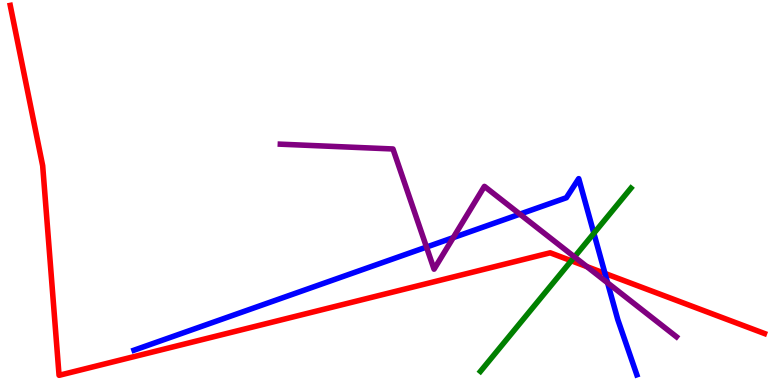[{'lines': ['blue', 'red'], 'intersections': [{'x': 7.81, 'y': 2.9}]}, {'lines': ['green', 'red'], 'intersections': [{'x': 7.37, 'y': 3.23}]}, {'lines': ['purple', 'red'], 'intersections': [{'x': 7.57, 'y': 3.07}]}, {'lines': ['blue', 'green'], 'intersections': [{'x': 7.66, 'y': 3.94}]}, {'lines': ['blue', 'purple'], 'intersections': [{'x': 5.5, 'y': 3.58}, {'x': 5.85, 'y': 3.83}, {'x': 6.71, 'y': 4.44}, {'x': 7.84, 'y': 2.65}]}, {'lines': ['green', 'purple'], 'intersections': [{'x': 7.41, 'y': 3.33}]}]